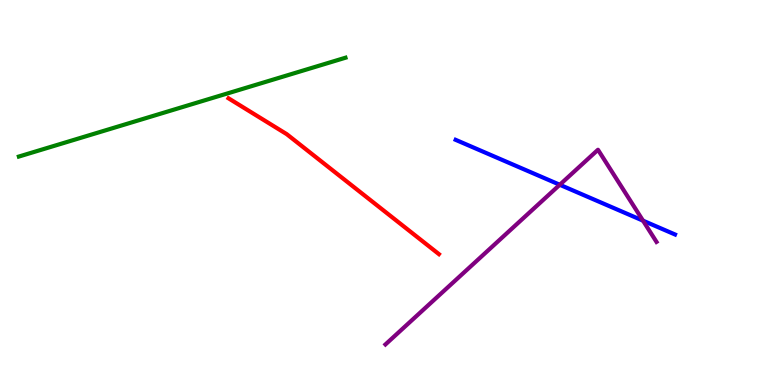[{'lines': ['blue', 'red'], 'intersections': []}, {'lines': ['green', 'red'], 'intersections': []}, {'lines': ['purple', 'red'], 'intersections': []}, {'lines': ['blue', 'green'], 'intersections': []}, {'lines': ['blue', 'purple'], 'intersections': [{'x': 7.22, 'y': 5.2}, {'x': 8.3, 'y': 4.27}]}, {'lines': ['green', 'purple'], 'intersections': []}]